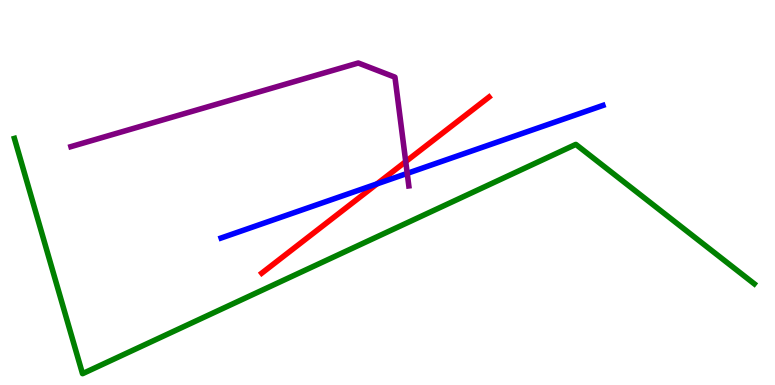[{'lines': ['blue', 'red'], 'intersections': [{'x': 4.86, 'y': 5.22}]}, {'lines': ['green', 'red'], 'intersections': []}, {'lines': ['purple', 'red'], 'intersections': [{'x': 5.24, 'y': 5.8}]}, {'lines': ['blue', 'green'], 'intersections': []}, {'lines': ['blue', 'purple'], 'intersections': [{'x': 5.25, 'y': 5.5}]}, {'lines': ['green', 'purple'], 'intersections': []}]